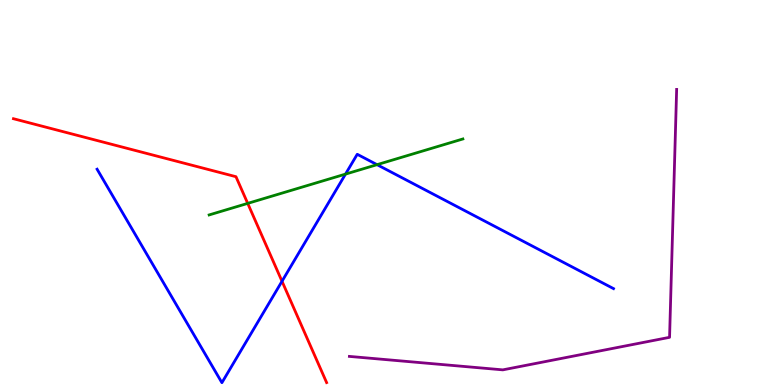[{'lines': ['blue', 'red'], 'intersections': [{'x': 3.64, 'y': 2.69}]}, {'lines': ['green', 'red'], 'intersections': [{'x': 3.2, 'y': 4.72}]}, {'lines': ['purple', 'red'], 'intersections': []}, {'lines': ['blue', 'green'], 'intersections': [{'x': 4.46, 'y': 5.48}, {'x': 4.87, 'y': 5.72}]}, {'lines': ['blue', 'purple'], 'intersections': []}, {'lines': ['green', 'purple'], 'intersections': []}]